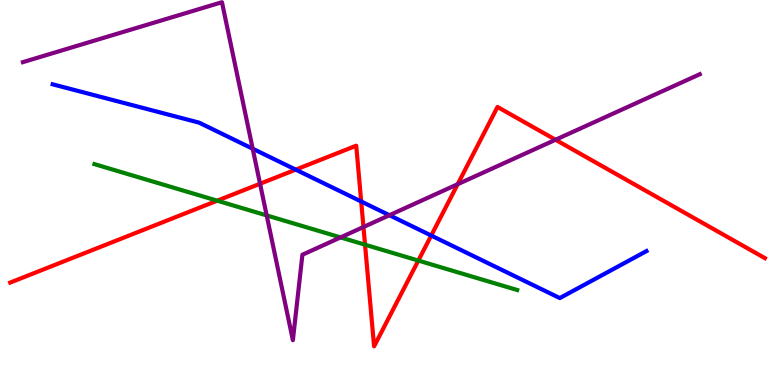[{'lines': ['blue', 'red'], 'intersections': [{'x': 3.82, 'y': 5.59}, {'x': 4.66, 'y': 4.77}, {'x': 5.56, 'y': 3.88}]}, {'lines': ['green', 'red'], 'intersections': [{'x': 2.8, 'y': 4.79}, {'x': 4.71, 'y': 3.64}, {'x': 5.4, 'y': 3.23}]}, {'lines': ['purple', 'red'], 'intersections': [{'x': 3.36, 'y': 5.23}, {'x': 4.69, 'y': 4.1}, {'x': 5.91, 'y': 5.22}, {'x': 7.17, 'y': 6.37}]}, {'lines': ['blue', 'green'], 'intersections': []}, {'lines': ['blue', 'purple'], 'intersections': [{'x': 3.26, 'y': 6.14}, {'x': 5.02, 'y': 4.41}]}, {'lines': ['green', 'purple'], 'intersections': [{'x': 3.44, 'y': 4.4}, {'x': 4.39, 'y': 3.83}]}]